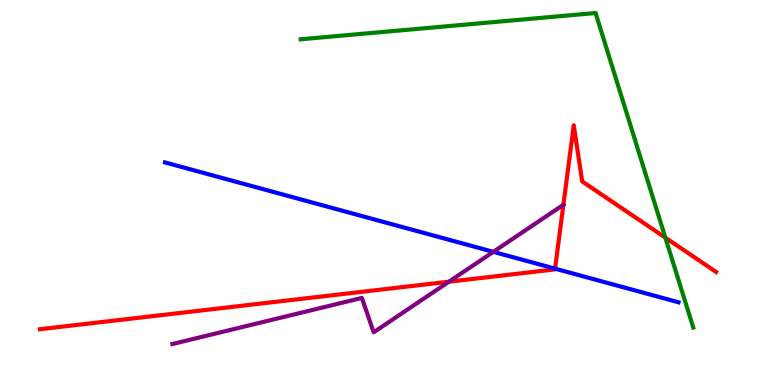[{'lines': ['blue', 'red'], 'intersections': [{'x': 7.16, 'y': 3.02}]}, {'lines': ['green', 'red'], 'intersections': [{'x': 8.59, 'y': 3.83}]}, {'lines': ['purple', 'red'], 'intersections': [{'x': 5.79, 'y': 2.68}, {'x': 7.27, 'y': 4.68}]}, {'lines': ['blue', 'green'], 'intersections': []}, {'lines': ['blue', 'purple'], 'intersections': [{'x': 6.37, 'y': 3.46}]}, {'lines': ['green', 'purple'], 'intersections': []}]